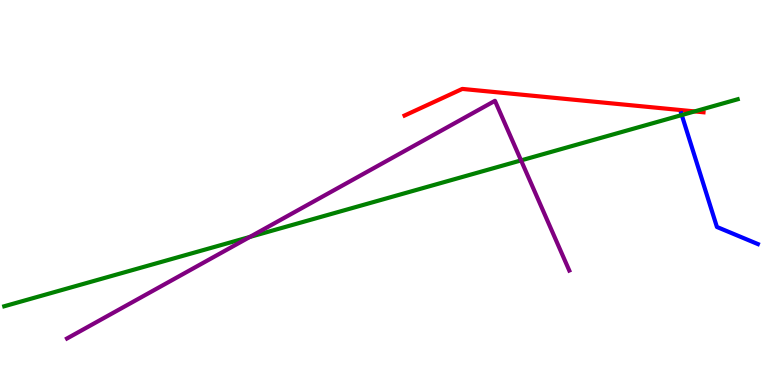[{'lines': ['blue', 'red'], 'intersections': []}, {'lines': ['green', 'red'], 'intersections': [{'x': 8.96, 'y': 7.11}]}, {'lines': ['purple', 'red'], 'intersections': []}, {'lines': ['blue', 'green'], 'intersections': [{'x': 8.8, 'y': 7.01}]}, {'lines': ['blue', 'purple'], 'intersections': []}, {'lines': ['green', 'purple'], 'intersections': [{'x': 3.22, 'y': 3.85}, {'x': 6.72, 'y': 5.83}]}]